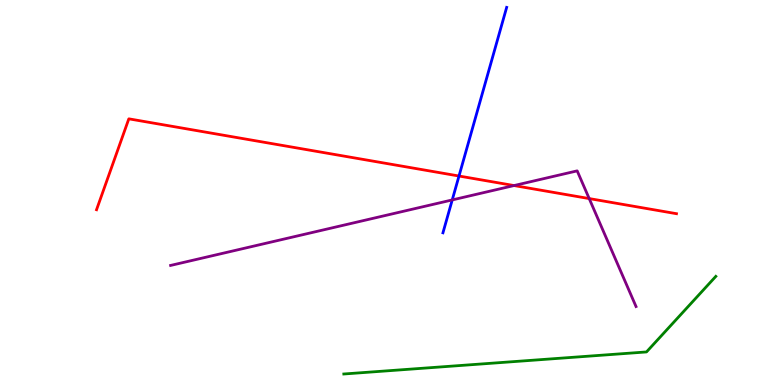[{'lines': ['blue', 'red'], 'intersections': [{'x': 5.92, 'y': 5.43}]}, {'lines': ['green', 'red'], 'intersections': []}, {'lines': ['purple', 'red'], 'intersections': [{'x': 6.63, 'y': 5.18}, {'x': 7.6, 'y': 4.84}]}, {'lines': ['blue', 'green'], 'intersections': []}, {'lines': ['blue', 'purple'], 'intersections': [{'x': 5.84, 'y': 4.81}]}, {'lines': ['green', 'purple'], 'intersections': []}]